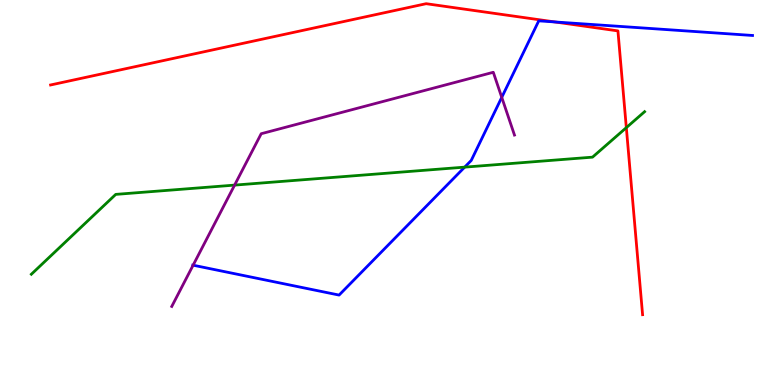[{'lines': ['blue', 'red'], 'intersections': [{'x': 7.16, 'y': 9.43}]}, {'lines': ['green', 'red'], 'intersections': [{'x': 8.08, 'y': 6.68}]}, {'lines': ['purple', 'red'], 'intersections': []}, {'lines': ['blue', 'green'], 'intersections': [{'x': 6.0, 'y': 5.66}]}, {'lines': ['blue', 'purple'], 'intersections': [{'x': 2.49, 'y': 3.11}, {'x': 6.47, 'y': 7.47}]}, {'lines': ['green', 'purple'], 'intersections': [{'x': 3.03, 'y': 5.19}]}]